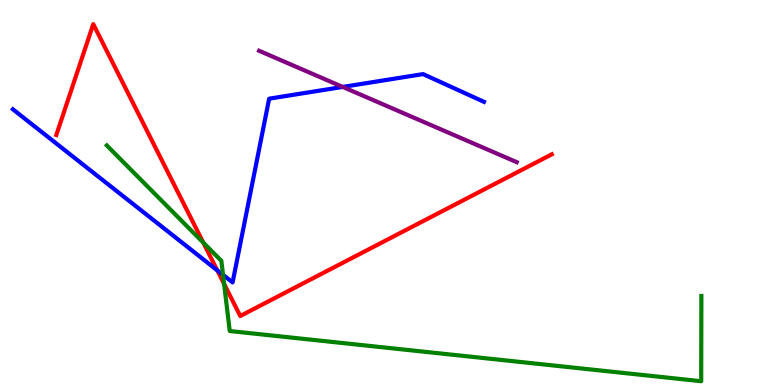[{'lines': ['blue', 'red'], 'intersections': [{'x': 2.8, 'y': 2.98}]}, {'lines': ['green', 'red'], 'intersections': [{'x': 2.62, 'y': 3.7}, {'x': 2.89, 'y': 2.62}]}, {'lines': ['purple', 'red'], 'intersections': []}, {'lines': ['blue', 'green'], 'intersections': [{'x': 2.88, 'y': 2.86}]}, {'lines': ['blue', 'purple'], 'intersections': [{'x': 4.42, 'y': 7.74}]}, {'lines': ['green', 'purple'], 'intersections': []}]